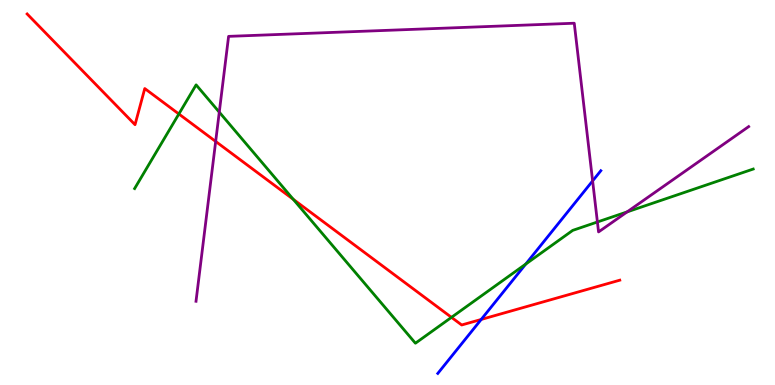[{'lines': ['blue', 'red'], 'intersections': [{'x': 6.21, 'y': 1.7}]}, {'lines': ['green', 'red'], 'intersections': [{'x': 2.31, 'y': 7.04}, {'x': 3.78, 'y': 4.82}, {'x': 5.83, 'y': 1.76}]}, {'lines': ['purple', 'red'], 'intersections': [{'x': 2.78, 'y': 6.33}]}, {'lines': ['blue', 'green'], 'intersections': [{'x': 6.78, 'y': 3.14}]}, {'lines': ['blue', 'purple'], 'intersections': [{'x': 7.65, 'y': 5.3}]}, {'lines': ['green', 'purple'], 'intersections': [{'x': 2.83, 'y': 7.09}, {'x': 7.71, 'y': 4.23}, {'x': 8.09, 'y': 4.5}]}]